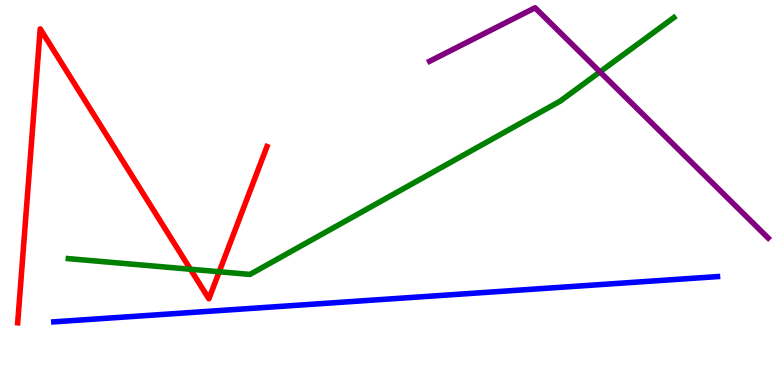[{'lines': ['blue', 'red'], 'intersections': []}, {'lines': ['green', 'red'], 'intersections': [{'x': 2.46, 'y': 3.01}, {'x': 2.83, 'y': 2.94}]}, {'lines': ['purple', 'red'], 'intersections': []}, {'lines': ['blue', 'green'], 'intersections': []}, {'lines': ['blue', 'purple'], 'intersections': []}, {'lines': ['green', 'purple'], 'intersections': [{'x': 7.74, 'y': 8.13}]}]